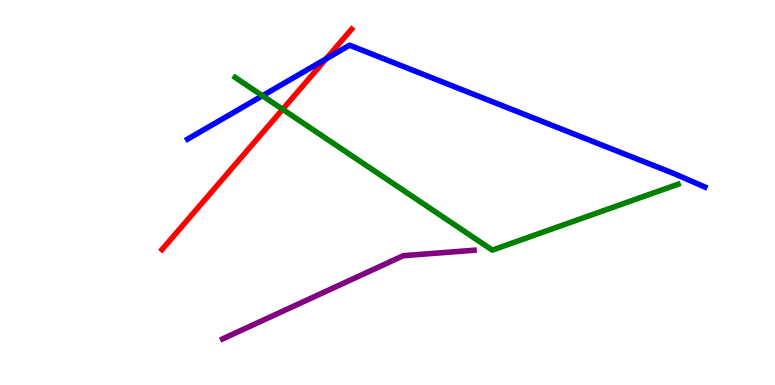[{'lines': ['blue', 'red'], 'intersections': [{'x': 4.21, 'y': 8.47}]}, {'lines': ['green', 'red'], 'intersections': [{'x': 3.65, 'y': 7.16}]}, {'lines': ['purple', 'red'], 'intersections': []}, {'lines': ['blue', 'green'], 'intersections': [{'x': 3.39, 'y': 7.51}]}, {'lines': ['blue', 'purple'], 'intersections': []}, {'lines': ['green', 'purple'], 'intersections': []}]